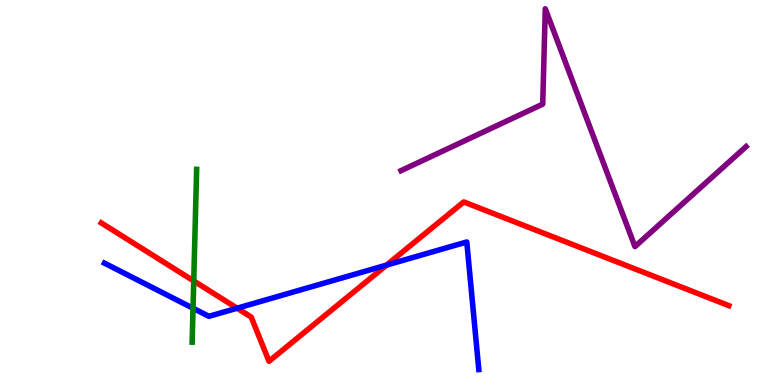[{'lines': ['blue', 'red'], 'intersections': [{'x': 3.06, 'y': 1.99}, {'x': 4.99, 'y': 3.11}]}, {'lines': ['green', 'red'], 'intersections': [{'x': 2.5, 'y': 2.7}]}, {'lines': ['purple', 'red'], 'intersections': []}, {'lines': ['blue', 'green'], 'intersections': [{'x': 2.49, 'y': 1.99}]}, {'lines': ['blue', 'purple'], 'intersections': []}, {'lines': ['green', 'purple'], 'intersections': []}]